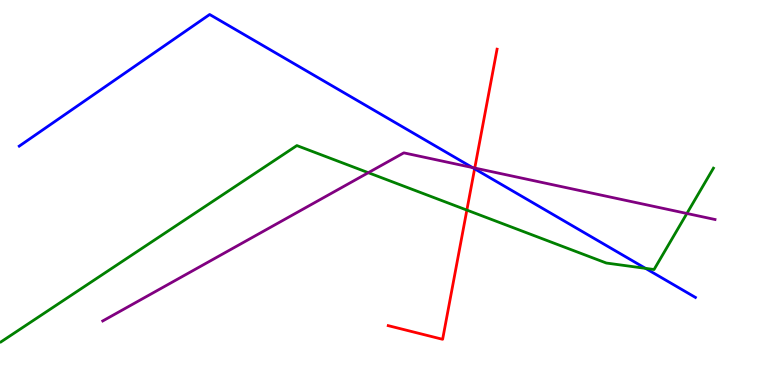[{'lines': ['blue', 'red'], 'intersections': [{'x': 6.12, 'y': 5.62}]}, {'lines': ['green', 'red'], 'intersections': [{'x': 6.02, 'y': 4.54}]}, {'lines': ['purple', 'red'], 'intersections': [{'x': 6.13, 'y': 5.64}]}, {'lines': ['blue', 'green'], 'intersections': [{'x': 8.33, 'y': 3.03}]}, {'lines': ['blue', 'purple'], 'intersections': [{'x': 6.1, 'y': 5.65}]}, {'lines': ['green', 'purple'], 'intersections': [{'x': 4.75, 'y': 5.51}, {'x': 8.86, 'y': 4.46}]}]